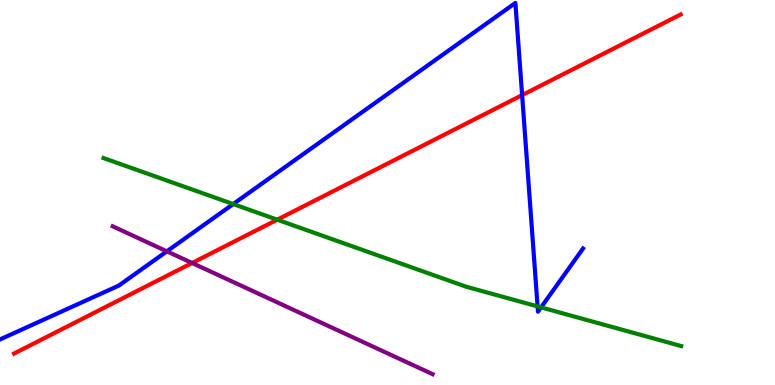[{'lines': ['blue', 'red'], 'intersections': [{'x': 6.74, 'y': 7.53}]}, {'lines': ['green', 'red'], 'intersections': [{'x': 3.58, 'y': 4.29}]}, {'lines': ['purple', 'red'], 'intersections': [{'x': 2.48, 'y': 3.17}]}, {'lines': ['blue', 'green'], 'intersections': [{'x': 3.01, 'y': 4.7}, {'x': 6.94, 'y': 2.04}, {'x': 6.98, 'y': 2.02}]}, {'lines': ['blue', 'purple'], 'intersections': [{'x': 2.15, 'y': 3.47}]}, {'lines': ['green', 'purple'], 'intersections': []}]